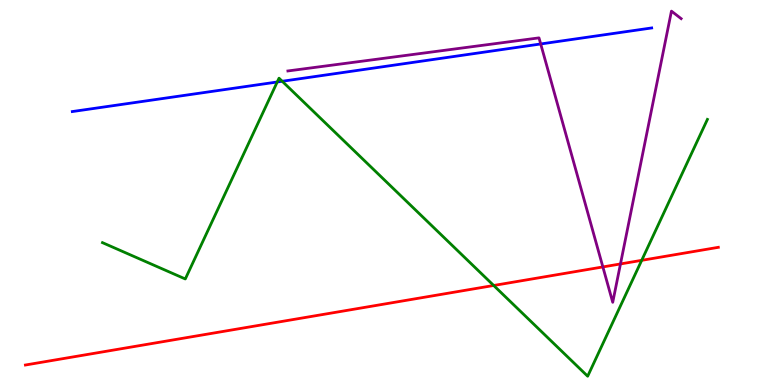[{'lines': ['blue', 'red'], 'intersections': []}, {'lines': ['green', 'red'], 'intersections': [{'x': 6.37, 'y': 2.59}, {'x': 8.28, 'y': 3.24}]}, {'lines': ['purple', 'red'], 'intersections': [{'x': 7.78, 'y': 3.07}, {'x': 8.01, 'y': 3.14}]}, {'lines': ['blue', 'green'], 'intersections': [{'x': 3.58, 'y': 7.87}, {'x': 3.64, 'y': 7.89}]}, {'lines': ['blue', 'purple'], 'intersections': [{'x': 6.98, 'y': 8.86}]}, {'lines': ['green', 'purple'], 'intersections': []}]